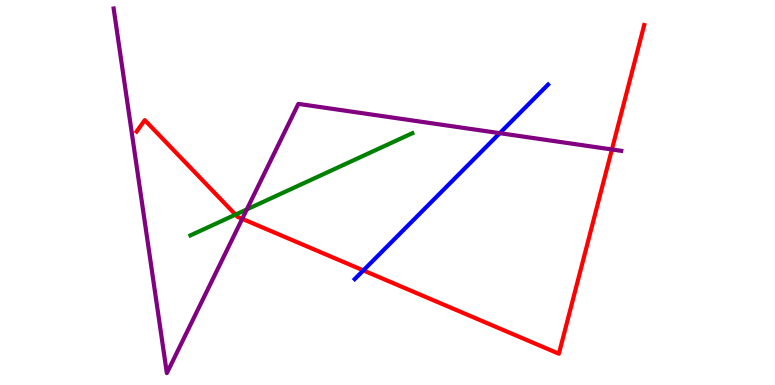[{'lines': ['blue', 'red'], 'intersections': [{'x': 4.69, 'y': 2.98}]}, {'lines': ['green', 'red'], 'intersections': [{'x': 3.04, 'y': 4.43}]}, {'lines': ['purple', 'red'], 'intersections': [{'x': 3.13, 'y': 4.32}, {'x': 7.9, 'y': 6.12}]}, {'lines': ['blue', 'green'], 'intersections': []}, {'lines': ['blue', 'purple'], 'intersections': [{'x': 6.45, 'y': 6.54}]}, {'lines': ['green', 'purple'], 'intersections': [{'x': 3.18, 'y': 4.56}]}]